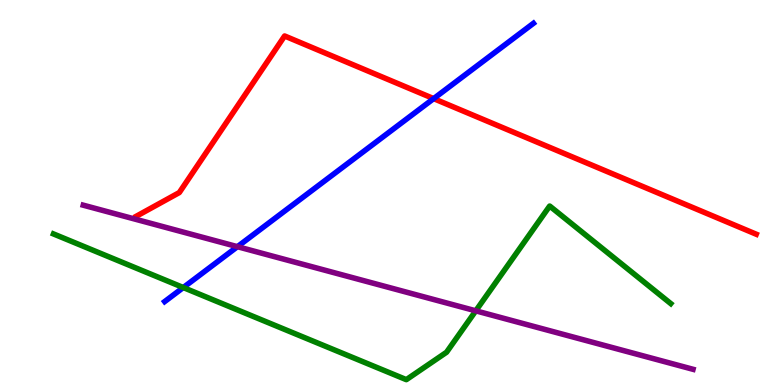[{'lines': ['blue', 'red'], 'intersections': [{'x': 5.6, 'y': 7.44}]}, {'lines': ['green', 'red'], 'intersections': []}, {'lines': ['purple', 'red'], 'intersections': []}, {'lines': ['blue', 'green'], 'intersections': [{'x': 2.36, 'y': 2.53}]}, {'lines': ['blue', 'purple'], 'intersections': [{'x': 3.06, 'y': 3.59}]}, {'lines': ['green', 'purple'], 'intersections': [{'x': 6.14, 'y': 1.93}]}]